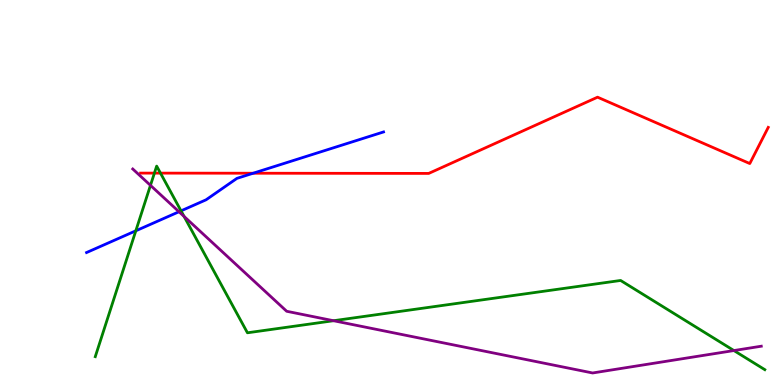[{'lines': ['blue', 'red'], 'intersections': [{'x': 3.27, 'y': 5.5}]}, {'lines': ['green', 'red'], 'intersections': [{'x': 1.99, 'y': 5.5}, {'x': 2.07, 'y': 5.5}]}, {'lines': ['purple', 'red'], 'intersections': []}, {'lines': ['blue', 'green'], 'intersections': [{'x': 1.75, 'y': 4.01}, {'x': 2.34, 'y': 4.52}]}, {'lines': ['blue', 'purple'], 'intersections': [{'x': 2.31, 'y': 4.5}]}, {'lines': ['green', 'purple'], 'intersections': [{'x': 1.94, 'y': 5.19}, {'x': 2.38, 'y': 4.38}, {'x': 4.3, 'y': 1.67}, {'x': 9.47, 'y': 0.895}]}]